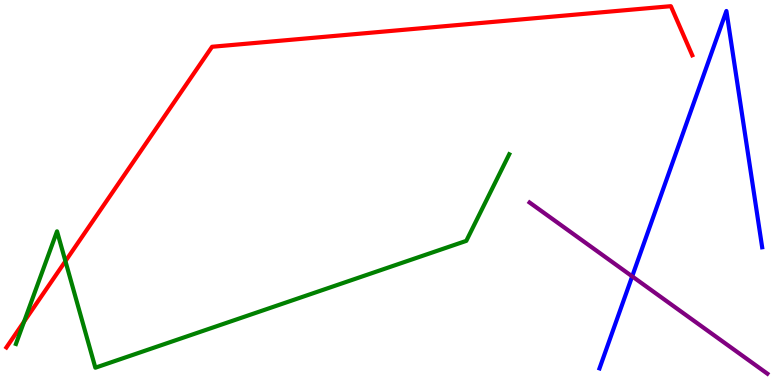[{'lines': ['blue', 'red'], 'intersections': []}, {'lines': ['green', 'red'], 'intersections': [{'x': 0.311, 'y': 1.65}, {'x': 0.844, 'y': 3.22}]}, {'lines': ['purple', 'red'], 'intersections': []}, {'lines': ['blue', 'green'], 'intersections': []}, {'lines': ['blue', 'purple'], 'intersections': [{'x': 8.16, 'y': 2.82}]}, {'lines': ['green', 'purple'], 'intersections': []}]